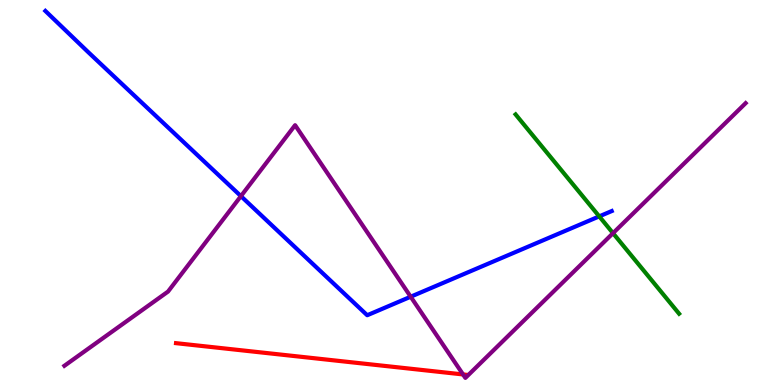[{'lines': ['blue', 'red'], 'intersections': []}, {'lines': ['green', 'red'], 'intersections': []}, {'lines': ['purple', 'red'], 'intersections': [{'x': 5.97, 'y': 0.274}]}, {'lines': ['blue', 'green'], 'intersections': [{'x': 7.73, 'y': 4.38}]}, {'lines': ['blue', 'purple'], 'intersections': [{'x': 3.11, 'y': 4.91}, {'x': 5.3, 'y': 2.29}]}, {'lines': ['green', 'purple'], 'intersections': [{'x': 7.91, 'y': 3.94}]}]